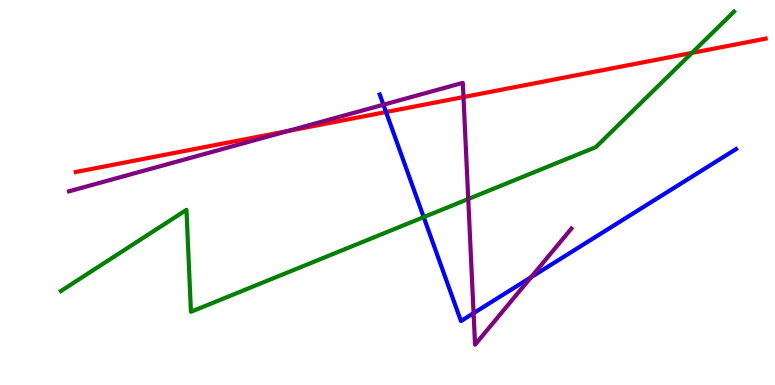[{'lines': ['blue', 'red'], 'intersections': [{'x': 4.98, 'y': 7.09}]}, {'lines': ['green', 'red'], 'intersections': [{'x': 8.93, 'y': 8.63}]}, {'lines': ['purple', 'red'], 'intersections': [{'x': 3.72, 'y': 6.6}, {'x': 5.98, 'y': 7.48}]}, {'lines': ['blue', 'green'], 'intersections': [{'x': 5.47, 'y': 4.36}]}, {'lines': ['blue', 'purple'], 'intersections': [{'x': 4.95, 'y': 7.28}, {'x': 6.11, 'y': 1.87}, {'x': 6.85, 'y': 2.8}]}, {'lines': ['green', 'purple'], 'intersections': [{'x': 6.04, 'y': 4.83}]}]